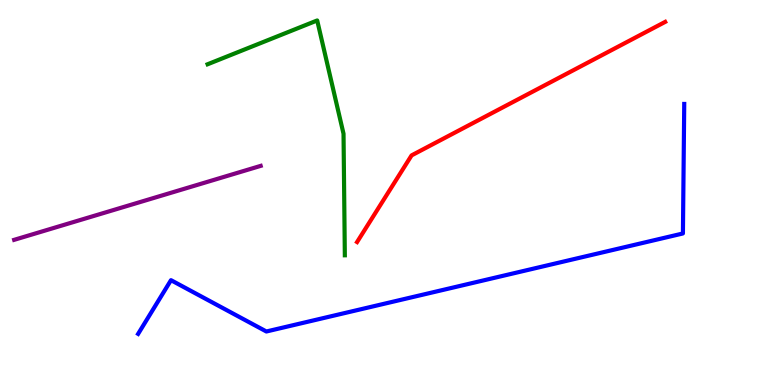[{'lines': ['blue', 'red'], 'intersections': []}, {'lines': ['green', 'red'], 'intersections': []}, {'lines': ['purple', 'red'], 'intersections': []}, {'lines': ['blue', 'green'], 'intersections': []}, {'lines': ['blue', 'purple'], 'intersections': []}, {'lines': ['green', 'purple'], 'intersections': []}]